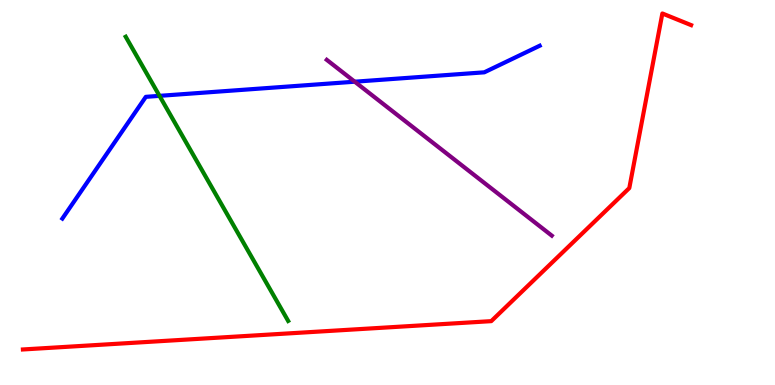[{'lines': ['blue', 'red'], 'intersections': []}, {'lines': ['green', 'red'], 'intersections': []}, {'lines': ['purple', 'red'], 'intersections': []}, {'lines': ['blue', 'green'], 'intersections': [{'x': 2.06, 'y': 7.51}]}, {'lines': ['blue', 'purple'], 'intersections': [{'x': 4.58, 'y': 7.88}]}, {'lines': ['green', 'purple'], 'intersections': []}]